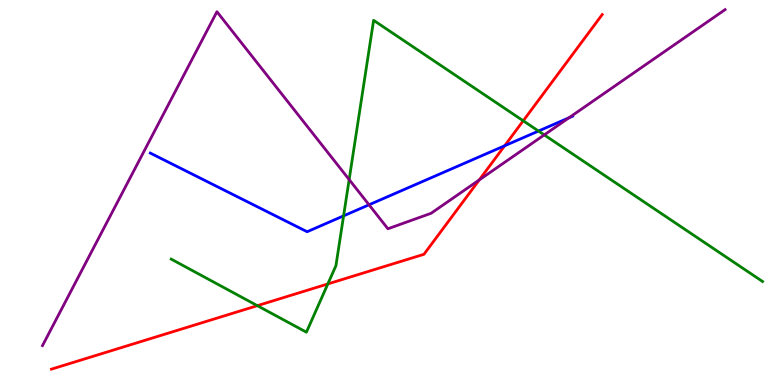[{'lines': ['blue', 'red'], 'intersections': [{'x': 6.51, 'y': 6.21}]}, {'lines': ['green', 'red'], 'intersections': [{'x': 3.32, 'y': 2.06}, {'x': 4.23, 'y': 2.62}, {'x': 6.75, 'y': 6.86}]}, {'lines': ['purple', 'red'], 'intersections': [{'x': 6.18, 'y': 5.33}]}, {'lines': ['blue', 'green'], 'intersections': [{'x': 4.43, 'y': 4.39}, {'x': 6.95, 'y': 6.6}]}, {'lines': ['blue', 'purple'], 'intersections': [{'x': 4.76, 'y': 4.68}, {'x': 7.34, 'y': 6.94}]}, {'lines': ['green', 'purple'], 'intersections': [{'x': 4.51, 'y': 5.34}, {'x': 7.02, 'y': 6.5}]}]